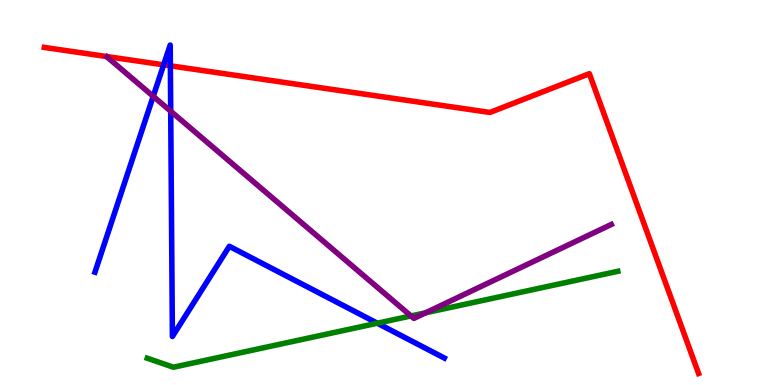[{'lines': ['blue', 'red'], 'intersections': [{'x': 2.11, 'y': 8.32}, {'x': 2.2, 'y': 8.29}]}, {'lines': ['green', 'red'], 'intersections': []}, {'lines': ['purple', 'red'], 'intersections': []}, {'lines': ['blue', 'green'], 'intersections': [{'x': 4.87, 'y': 1.61}]}, {'lines': ['blue', 'purple'], 'intersections': [{'x': 1.98, 'y': 7.5}, {'x': 2.2, 'y': 7.11}]}, {'lines': ['green', 'purple'], 'intersections': [{'x': 5.3, 'y': 1.79}, {'x': 5.49, 'y': 1.88}]}]